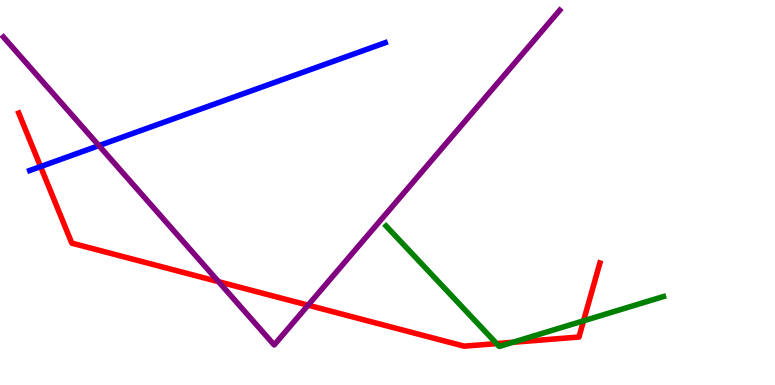[{'lines': ['blue', 'red'], 'intersections': [{'x': 0.524, 'y': 5.67}]}, {'lines': ['green', 'red'], 'intersections': [{'x': 6.41, 'y': 1.08}, {'x': 6.62, 'y': 1.11}, {'x': 7.53, 'y': 1.67}]}, {'lines': ['purple', 'red'], 'intersections': [{'x': 2.82, 'y': 2.68}, {'x': 3.98, 'y': 2.07}]}, {'lines': ['blue', 'green'], 'intersections': []}, {'lines': ['blue', 'purple'], 'intersections': [{'x': 1.28, 'y': 6.22}]}, {'lines': ['green', 'purple'], 'intersections': []}]